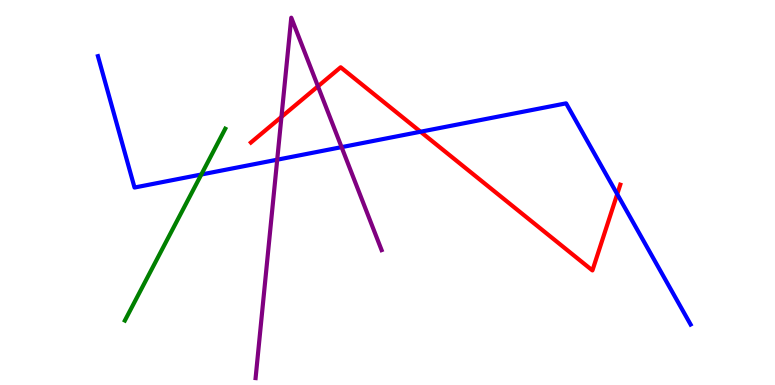[{'lines': ['blue', 'red'], 'intersections': [{'x': 5.43, 'y': 6.58}, {'x': 7.96, 'y': 4.96}]}, {'lines': ['green', 'red'], 'intersections': []}, {'lines': ['purple', 'red'], 'intersections': [{'x': 3.63, 'y': 6.96}, {'x': 4.1, 'y': 7.76}]}, {'lines': ['blue', 'green'], 'intersections': [{'x': 2.6, 'y': 5.47}]}, {'lines': ['blue', 'purple'], 'intersections': [{'x': 3.58, 'y': 5.85}, {'x': 4.41, 'y': 6.18}]}, {'lines': ['green', 'purple'], 'intersections': []}]